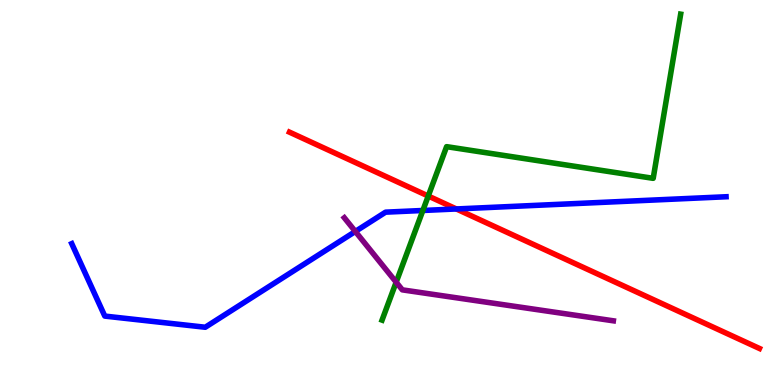[{'lines': ['blue', 'red'], 'intersections': [{'x': 5.89, 'y': 4.57}]}, {'lines': ['green', 'red'], 'intersections': [{'x': 5.53, 'y': 4.91}]}, {'lines': ['purple', 'red'], 'intersections': []}, {'lines': ['blue', 'green'], 'intersections': [{'x': 5.46, 'y': 4.53}]}, {'lines': ['blue', 'purple'], 'intersections': [{'x': 4.59, 'y': 3.99}]}, {'lines': ['green', 'purple'], 'intersections': [{'x': 5.11, 'y': 2.67}]}]